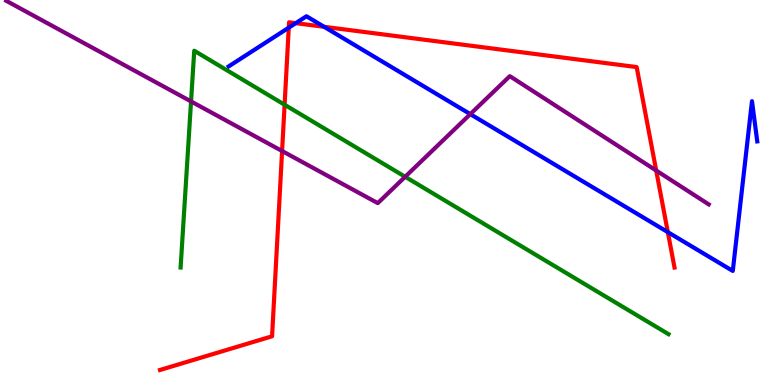[{'lines': ['blue', 'red'], 'intersections': [{'x': 3.73, 'y': 9.28}, {'x': 3.82, 'y': 9.4}, {'x': 4.18, 'y': 9.3}, {'x': 8.62, 'y': 3.97}]}, {'lines': ['green', 'red'], 'intersections': [{'x': 3.67, 'y': 7.28}]}, {'lines': ['purple', 'red'], 'intersections': [{'x': 3.64, 'y': 6.08}, {'x': 8.47, 'y': 5.57}]}, {'lines': ['blue', 'green'], 'intersections': []}, {'lines': ['blue', 'purple'], 'intersections': [{'x': 6.07, 'y': 7.04}]}, {'lines': ['green', 'purple'], 'intersections': [{'x': 2.47, 'y': 7.37}, {'x': 5.23, 'y': 5.41}]}]